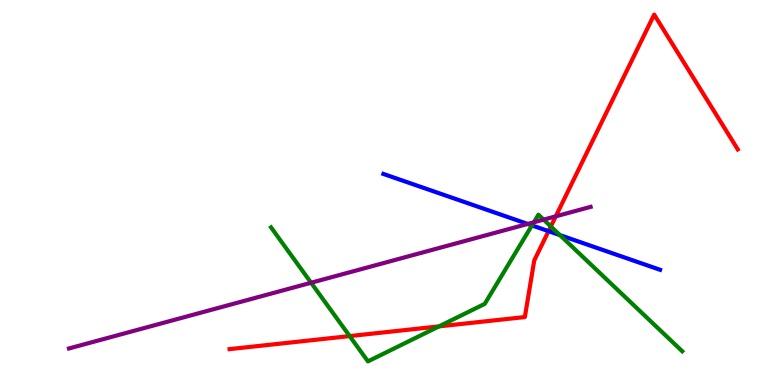[{'lines': ['blue', 'red'], 'intersections': [{'x': 7.08, 'y': 4.0}]}, {'lines': ['green', 'red'], 'intersections': [{'x': 4.51, 'y': 1.27}, {'x': 5.66, 'y': 1.52}, {'x': 7.11, 'y': 4.12}]}, {'lines': ['purple', 'red'], 'intersections': [{'x': 7.17, 'y': 4.38}]}, {'lines': ['blue', 'green'], 'intersections': [{'x': 6.86, 'y': 4.15}, {'x': 7.22, 'y': 3.89}]}, {'lines': ['blue', 'purple'], 'intersections': [{'x': 6.81, 'y': 4.18}]}, {'lines': ['green', 'purple'], 'intersections': [{'x': 4.01, 'y': 2.66}, {'x': 6.89, 'y': 4.23}, {'x': 7.01, 'y': 4.3}]}]